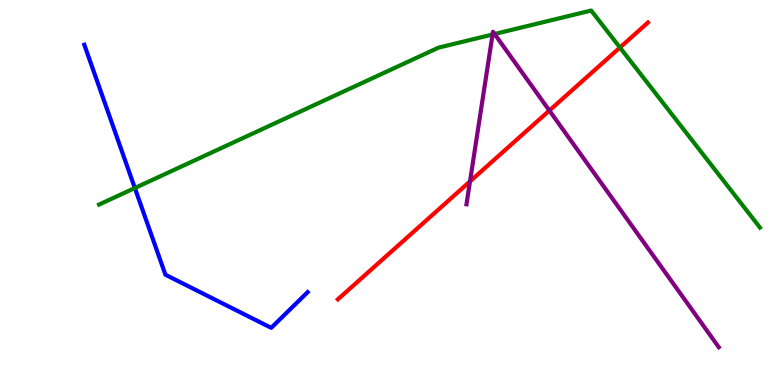[{'lines': ['blue', 'red'], 'intersections': []}, {'lines': ['green', 'red'], 'intersections': [{'x': 8.0, 'y': 8.77}]}, {'lines': ['purple', 'red'], 'intersections': [{'x': 6.06, 'y': 5.29}, {'x': 7.09, 'y': 7.13}]}, {'lines': ['blue', 'green'], 'intersections': [{'x': 1.74, 'y': 5.12}]}, {'lines': ['blue', 'purple'], 'intersections': []}, {'lines': ['green', 'purple'], 'intersections': [{'x': 6.36, 'y': 9.1}, {'x': 6.38, 'y': 9.12}]}]